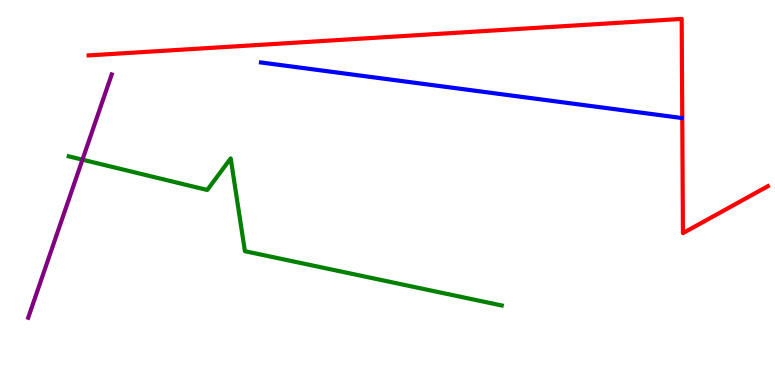[{'lines': ['blue', 'red'], 'intersections': []}, {'lines': ['green', 'red'], 'intersections': []}, {'lines': ['purple', 'red'], 'intersections': []}, {'lines': ['blue', 'green'], 'intersections': []}, {'lines': ['blue', 'purple'], 'intersections': []}, {'lines': ['green', 'purple'], 'intersections': [{'x': 1.06, 'y': 5.85}]}]